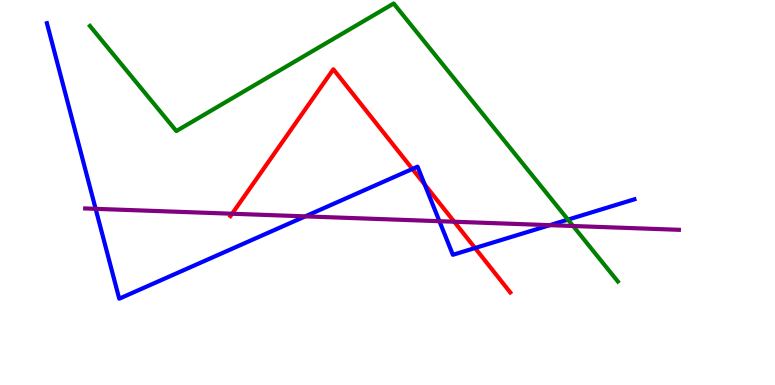[{'lines': ['blue', 'red'], 'intersections': [{'x': 5.32, 'y': 5.61}, {'x': 5.48, 'y': 5.21}, {'x': 6.13, 'y': 3.56}]}, {'lines': ['green', 'red'], 'intersections': []}, {'lines': ['purple', 'red'], 'intersections': [{'x': 2.99, 'y': 4.45}, {'x': 5.86, 'y': 4.24}]}, {'lines': ['blue', 'green'], 'intersections': [{'x': 7.33, 'y': 4.3}]}, {'lines': ['blue', 'purple'], 'intersections': [{'x': 1.23, 'y': 4.58}, {'x': 3.94, 'y': 4.38}, {'x': 5.67, 'y': 4.25}, {'x': 7.09, 'y': 4.15}]}, {'lines': ['green', 'purple'], 'intersections': [{'x': 7.39, 'y': 4.13}]}]